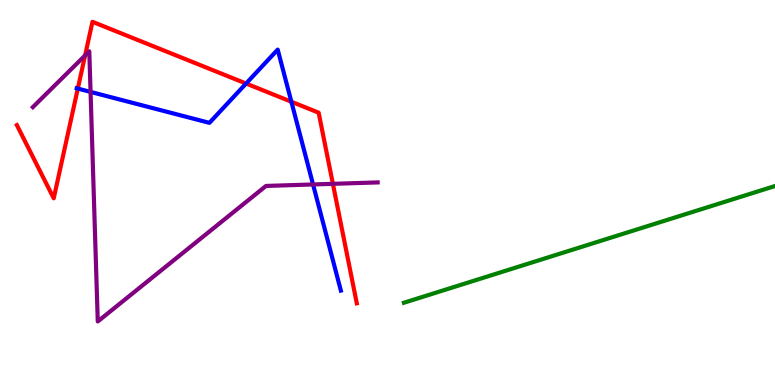[{'lines': ['blue', 'red'], 'intersections': [{'x': 1.0, 'y': 7.7}, {'x': 3.18, 'y': 7.83}, {'x': 3.76, 'y': 7.36}]}, {'lines': ['green', 'red'], 'intersections': []}, {'lines': ['purple', 'red'], 'intersections': [{'x': 1.1, 'y': 8.56}, {'x': 4.3, 'y': 5.23}]}, {'lines': ['blue', 'green'], 'intersections': []}, {'lines': ['blue', 'purple'], 'intersections': [{'x': 1.17, 'y': 7.61}, {'x': 4.04, 'y': 5.21}]}, {'lines': ['green', 'purple'], 'intersections': []}]